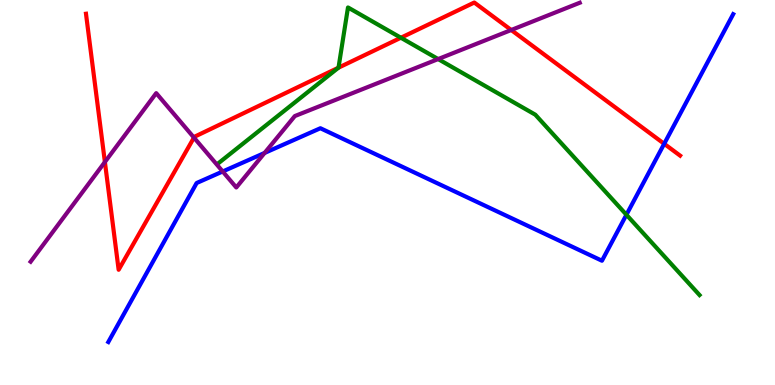[{'lines': ['blue', 'red'], 'intersections': [{'x': 8.57, 'y': 6.27}]}, {'lines': ['green', 'red'], 'intersections': [{'x': 4.37, 'y': 8.24}, {'x': 5.17, 'y': 9.02}]}, {'lines': ['purple', 'red'], 'intersections': [{'x': 1.35, 'y': 5.79}, {'x': 2.5, 'y': 6.43}, {'x': 6.6, 'y': 9.22}]}, {'lines': ['blue', 'green'], 'intersections': [{'x': 8.08, 'y': 4.42}]}, {'lines': ['blue', 'purple'], 'intersections': [{'x': 2.87, 'y': 5.55}, {'x': 3.41, 'y': 6.03}]}, {'lines': ['green', 'purple'], 'intersections': [{'x': 5.65, 'y': 8.47}]}]